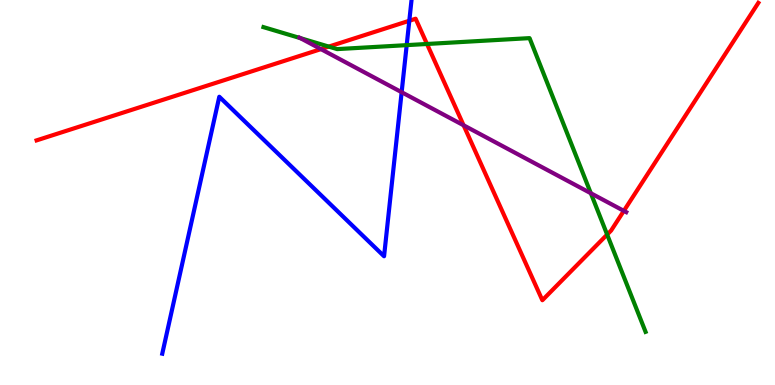[{'lines': ['blue', 'red'], 'intersections': [{'x': 5.28, 'y': 9.46}]}, {'lines': ['green', 'red'], 'intersections': [{'x': 4.24, 'y': 8.79}, {'x': 5.51, 'y': 8.86}, {'x': 7.83, 'y': 3.91}]}, {'lines': ['purple', 'red'], 'intersections': [{'x': 4.14, 'y': 8.72}, {'x': 5.98, 'y': 6.75}, {'x': 8.05, 'y': 4.52}]}, {'lines': ['blue', 'green'], 'intersections': [{'x': 5.25, 'y': 8.83}]}, {'lines': ['blue', 'purple'], 'intersections': [{'x': 5.18, 'y': 7.6}]}, {'lines': ['green', 'purple'], 'intersections': [{'x': 3.88, 'y': 9.01}, {'x': 7.62, 'y': 4.98}]}]